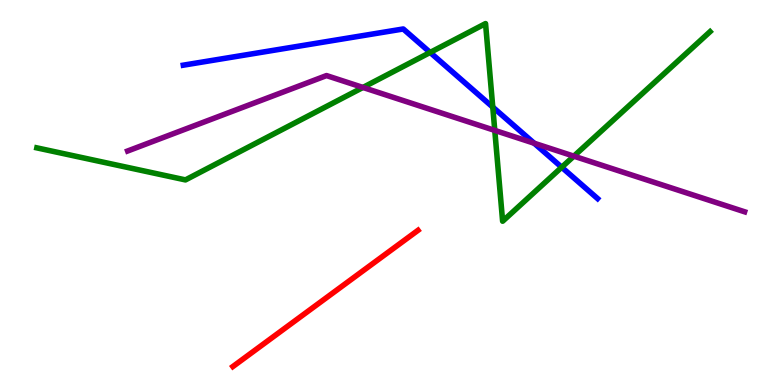[{'lines': ['blue', 'red'], 'intersections': []}, {'lines': ['green', 'red'], 'intersections': []}, {'lines': ['purple', 'red'], 'intersections': []}, {'lines': ['blue', 'green'], 'intersections': [{'x': 5.55, 'y': 8.64}, {'x': 6.36, 'y': 7.22}, {'x': 7.25, 'y': 5.66}]}, {'lines': ['blue', 'purple'], 'intersections': [{'x': 6.89, 'y': 6.28}]}, {'lines': ['green', 'purple'], 'intersections': [{'x': 4.68, 'y': 7.73}, {'x': 6.38, 'y': 6.61}, {'x': 7.4, 'y': 5.94}]}]